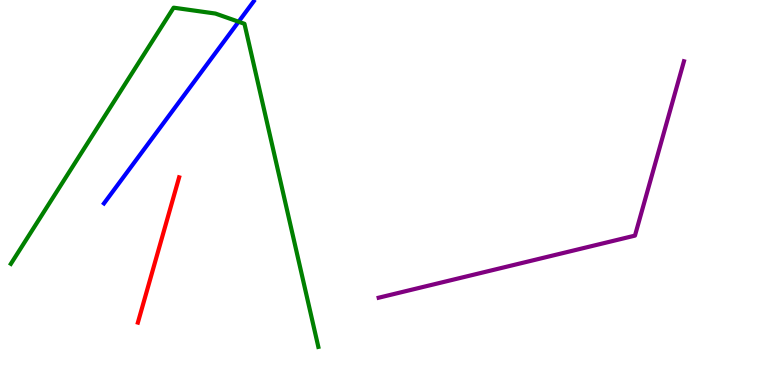[{'lines': ['blue', 'red'], 'intersections': []}, {'lines': ['green', 'red'], 'intersections': []}, {'lines': ['purple', 'red'], 'intersections': []}, {'lines': ['blue', 'green'], 'intersections': [{'x': 3.08, 'y': 9.44}]}, {'lines': ['blue', 'purple'], 'intersections': []}, {'lines': ['green', 'purple'], 'intersections': []}]